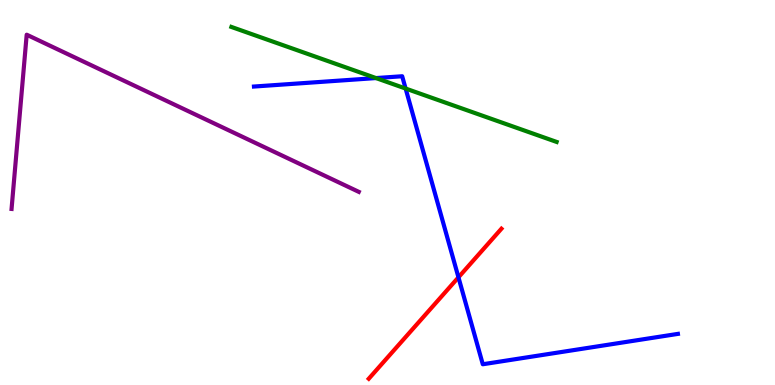[{'lines': ['blue', 'red'], 'intersections': [{'x': 5.92, 'y': 2.8}]}, {'lines': ['green', 'red'], 'intersections': []}, {'lines': ['purple', 'red'], 'intersections': []}, {'lines': ['blue', 'green'], 'intersections': [{'x': 4.85, 'y': 7.97}, {'x': 5.23, 'y': 7.7}]}, {'lines': ['blue', 'purple'], 'intersections': []}, {'lines': ['green', 'purple'], 'intersections': []}]